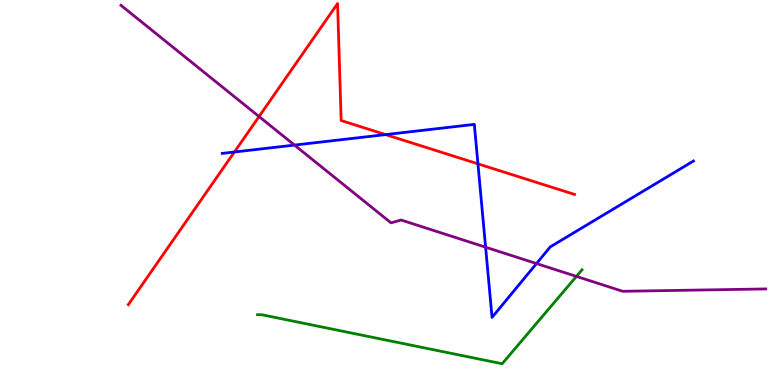[{'lines': ['blue', 'red'], 'intersections': [{'x': 3.02, 'y': 6.05}, {'x': 4.98, 'y': 6.5}, {'x': 6.17, 'y': 5.74}]}, {'lines': ['green', 'red'], 'intersections': []}, {'lines': ['purple', 'red'], 'intersections': [{'x': 3.34, 'y': 6.97}]}, {'lines': ['blue', 'green'], 'intersections': []}, {'lines': ['blue', 'purple'], 'intersections': [{'x': 3.8, 'y': 6.23}, {'x': 6.27, 'y': 3.58}, {'x': 6.92, 'y': 3.15}]}, {'lines': ['green', 'purple'], 'intersections': [{'x': 7.44, 'y': 2.82}]}]